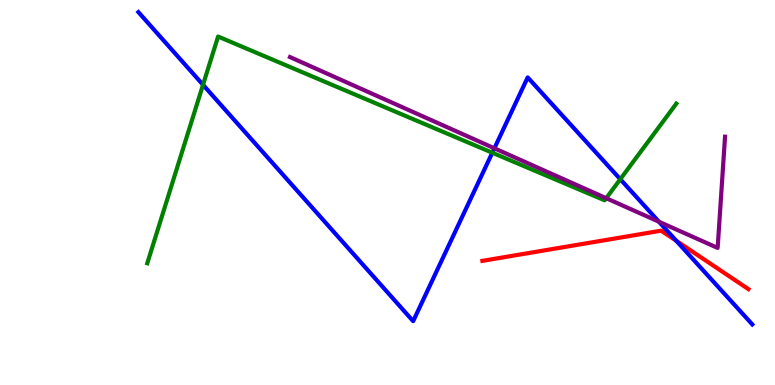[{'lines': ['blue', 'red'], 'intersections': [{'x': 8.73, 'y': 3.75}]}, {'lines': ['green', 'red'], 'intersections': []}, {'lines': ['purple', 'red'], 'intersections': []}, {'lines': ['blue', 'green'], 'intersections': [{'x': 2.62, 'y': 7.8}, {'x': 6.35, 'y': 6.03}, {'x': 8.0, 'y': 5.34}]}, {'lines': ['blue', 'purple'], 'intersections': [{'x': 6.38, 'y': 6.15}, {'x': 8.5, 'y': 4.24}]}, {'lines': ['green', 'purple'], 'intersections': [{'x': 7.82, 'y': 4.85}]}]